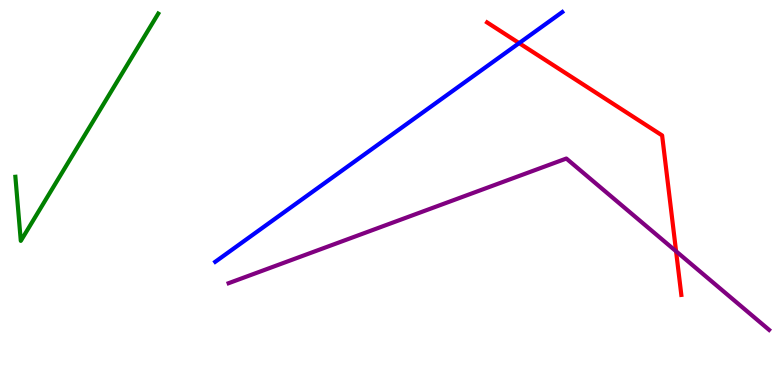[{'lines': ['blue', 'red'], 'intersections': [{'x': 6.7, 'y': 8.88}]}, {'lines': ['green', 'red'], 'intersections': []}, {'lines': ['purple', 'red'], 'intersections': [{'x': 8.72, 'y': 3.47}]}, {'lines': ['blue', 'green'], 'intersections': []}, {'lines': ['blue', 'purple'], 'intersections': []}, {'lines': ['green', 'purple'], 'intersections': []}]